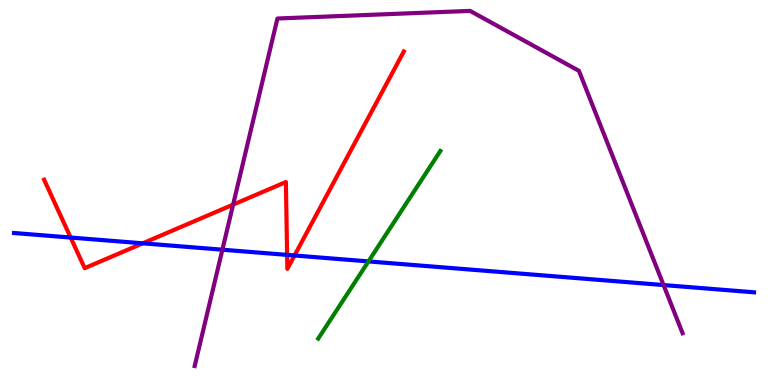[{'lines': ['blue', 'red'], 'intersections': [{'x': 0.912, 'y': 3.83}, {'x': 1.84, 'y': 3.68}, {'x': 3.7, 'y': 3.38}, {'x': 3.8, 'y': 3.36}]}, {'lines': ['green', 'red'], 'intersections': []}, {'lines': ['purple', 'red'], 'intersections': [{'x': 3.01, 'y': 4.69}]}, {'lines': ['blue', 'green'], 'intersections': [{'x': 4.75, 'y': 3.21}]}, {'lines': ['blue', 'purple'], 'intersections': [{'x': 2.87, 'y': 3.51}, {'x': 8.56, 'y': 2.6}]}, {'lines': ['green', 'purple'], 'intersections': []}]